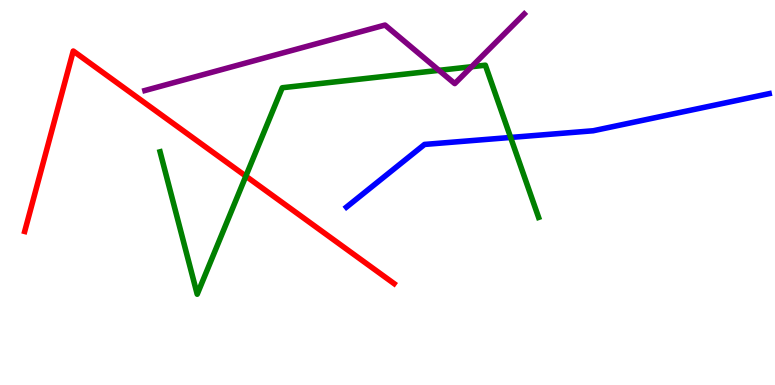[{'lines': ['blue', 'red'], 'intersections': []}, {'lines': ['green', 'red'], 'intersections': [{'x': 3.17, 'y': 5.42}]}, {'lines': ['purple', 'red'], 'intersections': []}, {'lines': ['blue', 'green'], 'intersections': [{'x': 6.59, 'y': 6.43}]}, {'lines': ['blue', 'purple'], 'intersections': []}, {'lines': ['green', 'purple'], 'intersections': [{'x': 5.66, 'y': 8.17}, {'x': 6.08, 'y': 8.27}]}]